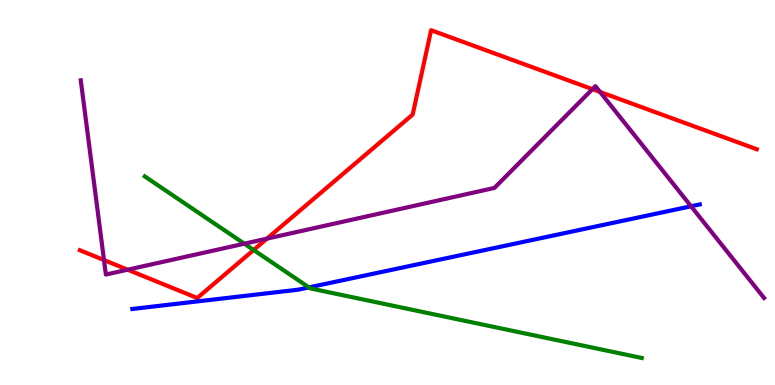[{'lines': ['blue', 'red'], 'intersections': []}, {'lines': ['green', 'red'], 'intersections': [{'x': 3.27, 'y': 3.51}]}, {'lines': ['purple', 'red'], 'intersections': [{'x': 1.34, 'y': 3.25}, {'x': 1.65, 'y': 2.99}, {'x': 3.44, 'y': 3.8}, {'x': 7.64, 'y': 7.68}, {'x': 7.74, 'y': 7.61}]}, {'lines': ['blue', 'green'], 'intersections': [{'x': 3.99, 'y': 2.54}]}, {'lines': ['blue', 'purple'], 'intersections': [{'x': 8.92, 'y': 4.64}]}, {'lines': ['green', 'purple'], 'intersections': [{'x': 3.15, 'y': 3.67}]}]